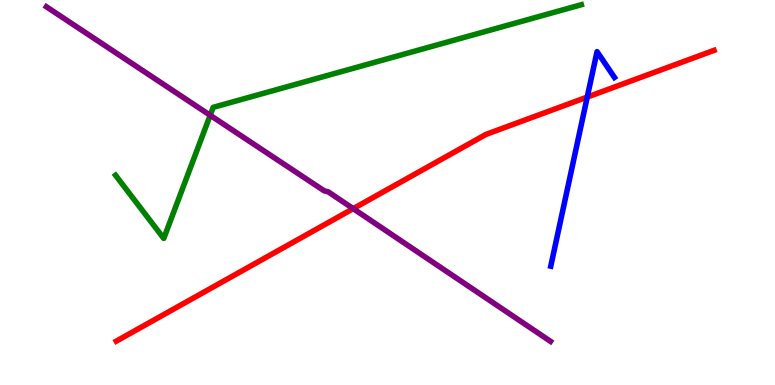[{'lines': ['blue', 'red'], 'intersections': [{'x': 7.58, 'y': 7.48}]}, {'lines': ['green', 'red'], 'intersections': []}, {'lines': ['purple', 'red'], 'intersections': [{'x': 4.56, 'y': 4.58}]}, {'lines': ['blue', 'green'], 'intersections': []}, {'lines': ['blue', 'purple'], 'intersections': []}, {'lines': ['green', 'purple'], 'intersections': [{'x': 2.71, 'y': 7.01}]}]